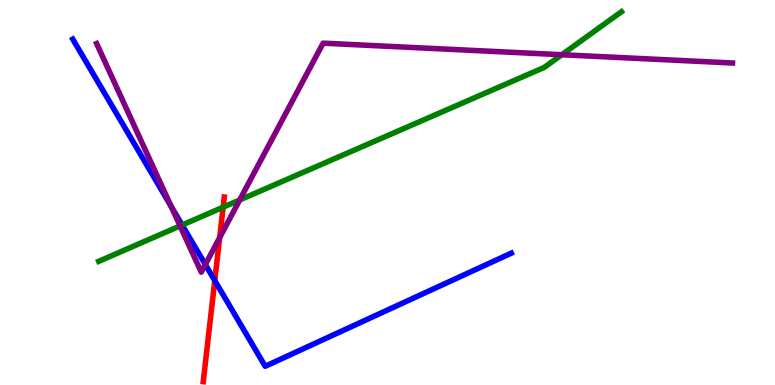[{'lines': ['blue', 'red'], 'intersections': [{'x': 2.77, 'y': 2.71}]}, {'lines': ['green', 'red'], 'intersections': [{'x': 2.88, 'y': 4.62}]}, {'lines': ['purple', 'red'], 'intersections': [{'x': 2.83, 'y': 3.83}]}, {'lines': ['blue', 'green'], 'intersections': [{'x': 2.35, 'y': 4.15}]}, {'lines': ['blue', 'purple'], 'intersections': [{'x': 2.21, 'y': 4.64}, {'x': 2.65, 'y': 3.13}]}, {'lines': ['green', 'purple'], 'intersections': [{'x': 2.32, 'y': 4.13}, {'x': 3.09, 'y': 4.81}, {'x': 7.25, 'y': 8.58}]}]